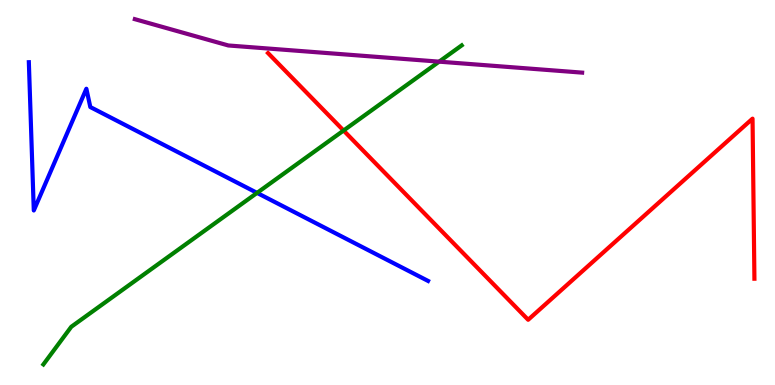[{'lines': ['blue', 'red'], 'intersections': []}, {'lines': ['green', 'red'], 'intersections': [{'x': 4.43, 'y': 6.61}]}, {'lines': ['purple', 'red'], 'intersections': []}, {'lines': ['blue', 'green'], 'intersections': [{'x': 3.32, 'y': 4.99}]}, {'lines': ['blue', 'purple'], 'intersections': []}, {'lines': ['green', 'purple'], 'intersections': [{'x': 5.67, 'y': 8.4}]}]